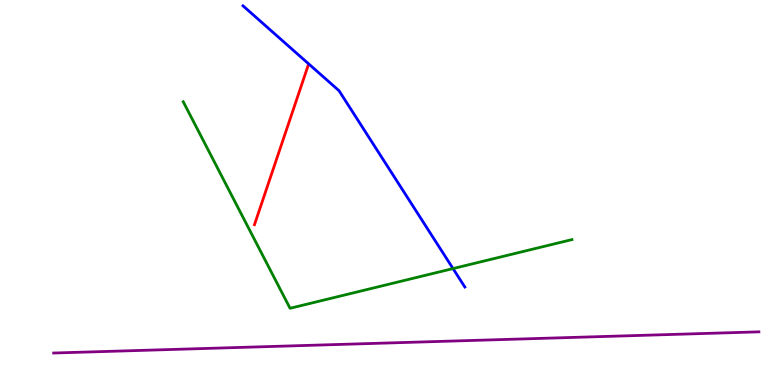[{'lines': ['blue', 'red'], 'intersections': []}, {'lines': ['green', 'red'], 'intersections': []}, {'lines': ['purple', 'red'], 'intersections': []}, {'lines': ['blue', 'green'], 'intersections': [{'x': 5.85, 'y': 3.02}]}, {'lines': ['blue', 'purple'], 'intersections': []}, {'lines': ['green', 'purple'], 'intersections': []}]